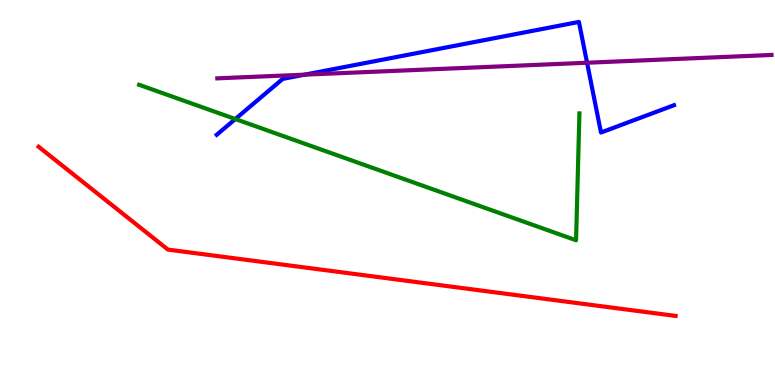[{'lines': ['blue', 'red'], 'intersections': []}, {'lines': ['green', 'red'], 'intersections': []}, {'lines': ['purple', 'red'], 'intersections': []}, {'lines': ['blue', 'green'], 'intersections': [{'x': 3.04, 'y': 6.91}]}, {'lines': ['blue', 'purple'], 'intersections': [{'x': 3.93, 'y': 8.06}, {'x': 7.57, 'y': 8.37}]}, {'lines': ['green', 'purple'], 'intersections': []}]